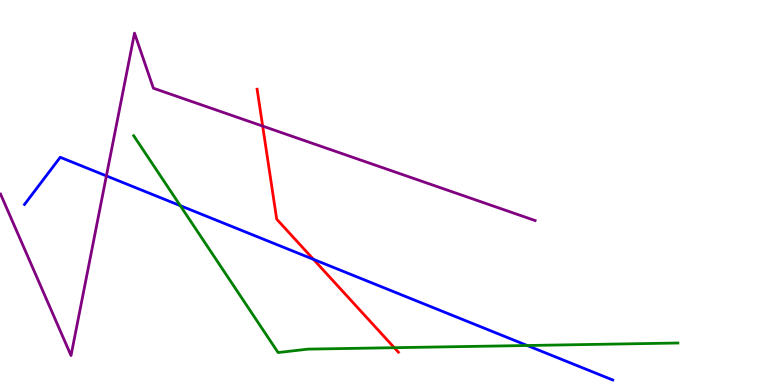[{'lines': ['blue', 'red'], 'intersections': [{'x': 4.04, 'y': 3.26}]}, {'lines': ['green', 'red'], 'intersections': [{'x': 5.09, 'y': 0.969}]}, {'lines': ['purple', 'red'], 'intersections': [{'x': 3.39, 'y': 6.72}]}, {'lines': ['blue', 'green'], 'intersections': [{'x': 2.33, 'y': 4.66}, {'x': 6.8, 'y': 1.03}]}, {'lines': ['blue', 'purple'], 'intersections': [{'x': 1.37, 'y': 5.43}]}, {'lines': ['green', 'purple'], 'intersections': []}]